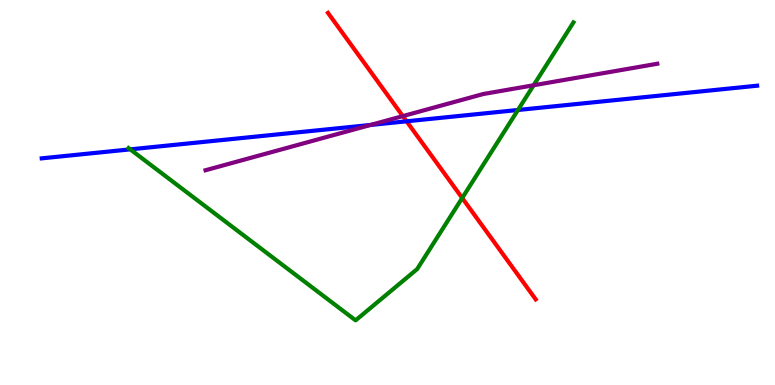[{'lines': ['blue', 'red'], 'intersections': [{'x': 5.25, 'y': 6.85}]}, {'lines': ['green', 'red'], 'intersections': [{'x': 5.96, 'y': 4.86}]}, {'lines': ['purple', 'red'], 'intersections': [{'x': 5.2, 'y': 6.98}]}, {'lines': ['blue', 'green'], 'intersections': [{'x': 1.68, 'y': 6.12}, {'x': 6.68, 'y': 7.14}]}, {'lines': ['blue', 'purple'], 'intersections': [{'x': 4.78, 'y': 6.75}]}, {'lines': ['green', 'purple'], 'intersections': [{'x': 6.89, 'y': 7.79}]}]